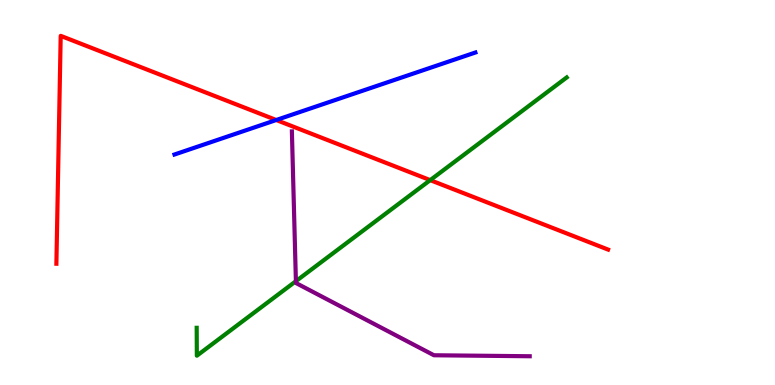[{'lines': ['blue', 'red'], 'intersections': [{'x': 3.56, 'y': 6.88}]}, {'lines': ['green', 'red'], 'intersections': [{'x': 5.55, 'y': 5.32}]}, {'lines': ['purple', 'red'], 'intersections': []}, {'lines': ['blue', 'green'], 'intersections': []}, {'lines': ['blue', 'purple'], 'intersections': []}, {'lines': ['green', 'purple'], 'intersections': [{'x': 3.82, 'y': 2.7}]}]